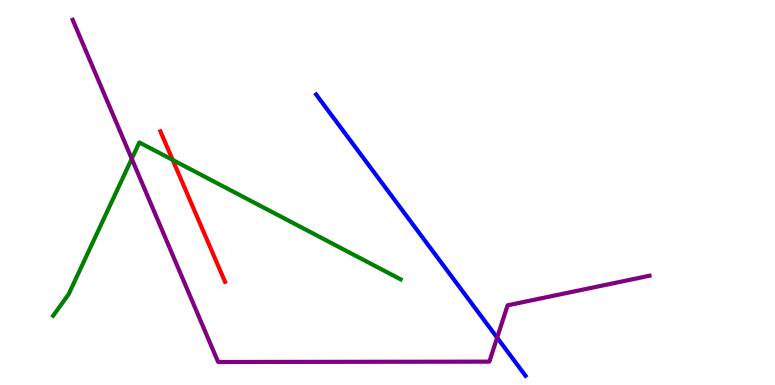[{'lines': ['blue', 'red'], 'intersections': []}, {'lines': ['green', 'red'], 'intersections': [{'x': 2.23, 'y': 5.85}]}, {'lines': ['purple', 'red'], 'intersections': []}, {'lines': ['blue', 'green'], 'intersections': []}, {'lines': ['blue', 'purple'], 'intersections': [{'x': 6.41, 'y': 1.23}]}, {'lines': ['green', 'purple'], 'intersections': [{'x': 1.7, 'y': 5.88}]}]